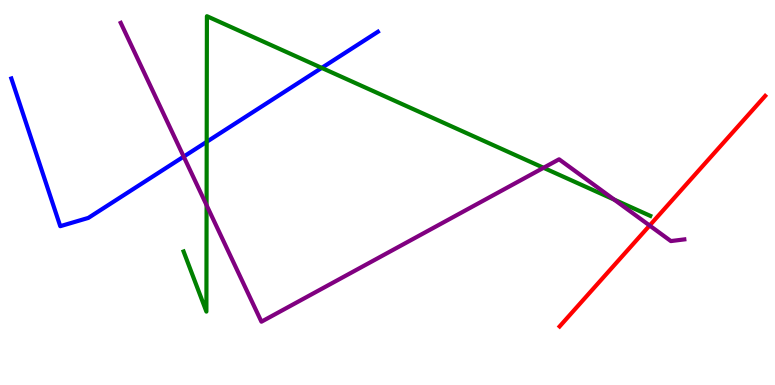[{'lines': ['blue', 'red'], 'intersections': []}, {'lines': ['green', 'red'], 'intersections': []}, {'lines': ['purple', 'red'], 'intersections': [{'x': 8.38, 'y': 4.14}]}, {'lines': ['blue', 'green'], 'intersections': [{'x': 2.67, 'y': 6.32}, {'x': 4.15, 'y': 8.24}]}, {'lines': ['blue', 'purple'], 'intersections': [{'x': 2.37, 'y': 5.93}]}, {'lines': ['green', 'purple'], 'intersections': [{'x': 2.67, 'y': 4.67}, {'x': 7.01, 'y': 5.64}, {'x': 7.92, 'y': 4.82}]}]